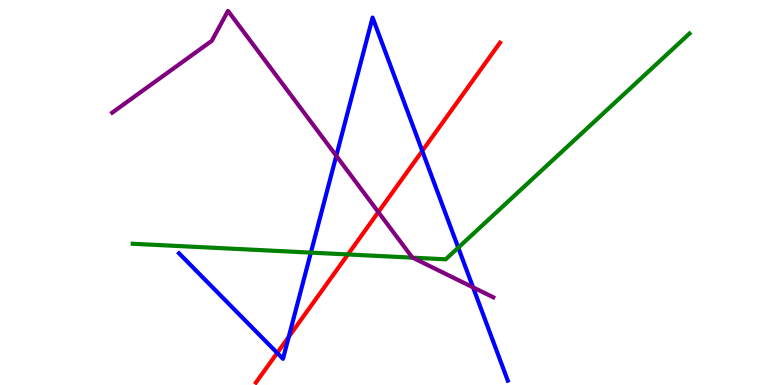[{'lines': ['blue', 'red'], 'intersections': [{'x': 3.58, 'y': 0.833}, {'x': 3.73, 'y': 1.25}, {'x': 5.45, 'y': 6.08}]}, {'lines': ['green', 'red'], 'intersections': [{'x': 4.49, 'y': 3.39}]}, {'lines': ['purple', 'red'], 'intersections': [{'x': 4.88, 'y': 4.49}]}, {'lines': ['blue', 'green'], 'intersections': [{'x': 4.01, 'y': 3.44}, {'x': 5.91, 'y': 3.57}]}, {'lines': ['blue', 'purple'], 'intersections': [{'x': 4.34, 'y': 5.95}, {'x': 6.1, 'y': 2.54}]}, {'lines': ['green', 'purple'], 'intersections': [{'x': 5.32, 'y': 3.31}]}]